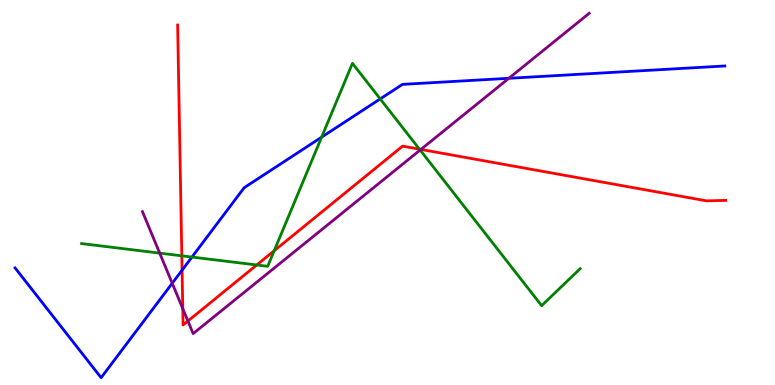[{'lines': ['blue', 'red'], 'intersections': [{'x': 2.35, 'y': 2.98}]}, {'lines': ['green', 'red'], 'intersections': [{'x': 2.35, 'y': 3.36}, {'x': 3.31, 'y': 3.12}, {'x': 3.54, 'y': 3.49}, {'x': 5.41, 'y': 6.13}]}, {'lines': ['purple', 'red'], 'intersections': [{'x': 2.36, 'y': 1.98}, {'x': 2.42, 'y': 1.66}, {'x': 5.43, 'y': 6.12}]}, {'lines': ['blue', 'green'], 'intersections': [{'x': 2.48, 'y': 3.32}, {'x': 4.15, 'y': 6.44}, {'x': 4.91, 'y': 7.43}]}, {'lines': ['blue', 'purple'], 'intersections': [{'x': 2.22, 'y': 2.64}, {'x': 6.57, 'y': 7.97}]}, {'lines': ['green', 'purple'], 'intersections': [{'x': 2.06, 'y': 3.43}, {'x': 5.42, 'y': 6.1}]}]